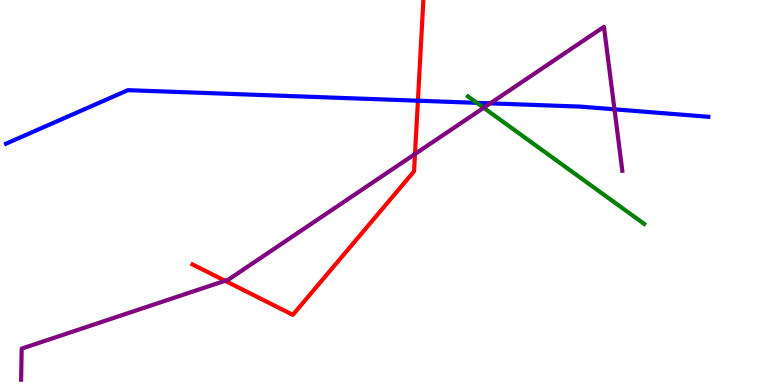[{'lines': ['blue', 'red'], 'intersections': [{'x': 5.39, 'y': 7.38}]}, {'lines': ['green', 'red'], 'intersections': []}, {'lines': ['purple', 'red'], 'intersections': [{'x': 2.9, 'y': 2.71}, {'x': 5.35, 'y': 6.0}]}, {'lines': ['blue', 'green'], 'intersections': [{'x': 6.15, 'y': 7.33}]}, {'lines': ['blue', 'purple'], 'intersections': [{'x': 6.33, 'y': 7.32}, {'x': 7.93, 'y': 7.16}]}, {'lines': ['green', 'purple'], 'intersections': [{'x': 6.24, 'y': 7.2}]}]